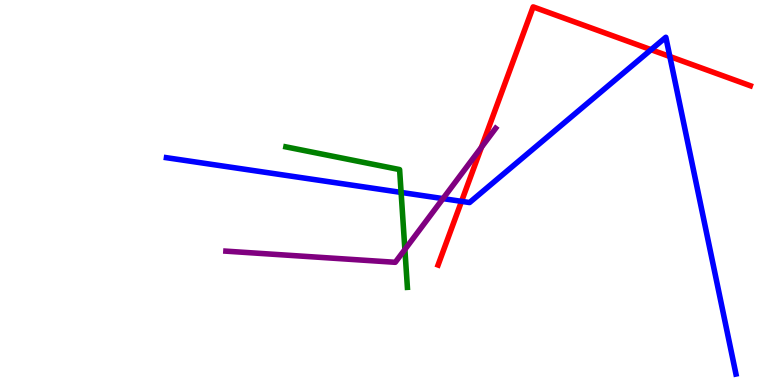[{'lines': ['blue', 'red'], 'intersections': [{'x': 5.96, 'y': 4.77}, {'x': 8.4, 'y': 8.71}, {'x': 8.64, 'y': 8.53}]}, {'lines': ['green', 'red'], 'intersections': []}, {'lines': ['purple', 'red'], 'intersections': [{'x': 6.21, 'y': 6.18}]}, {'lines': ['blue', 'green'], 'intersections': [{'x': 5.18, 'y': 5.0}]}, {'lines': ['blue', 'purple'], 'intersections': [{'x': 5.72, 'y': 4.84}]}, {'lines': ['green', 'purple'], 'intersections': [{'x': 5.22, 'y': 3.52}]}]